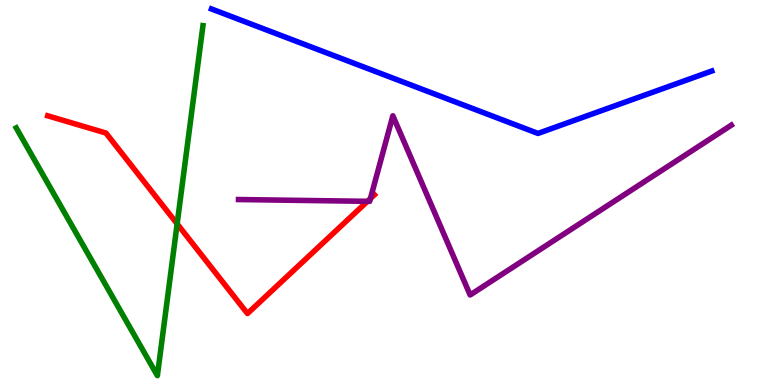[{'lines': ['blue', 'red'], 'intersections': []}, {'lines': ['green', 'red'], 'intersections': [{'x': 2.29, 'y': 4.19}]}, {'lines': ['purple', 'red'], 'intersections': [{'x': 4.74, 'y': 4.77}, {'x': 4.78, 'y': 4.84}]}, {'lines': ['blue', 'green'], 'intersections': []}, {'lines': ['blue', 'purple'], 'intersections': []}, {'lines': ['green', 'purple'], 'intersections': []}]